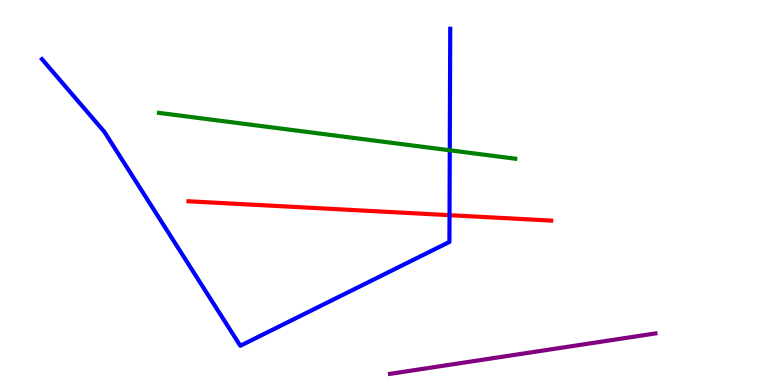[{'lines': ['blue', 'red'], 'intersections': [{'x': 5.8, 'y': 4.41}]}, {'lines': ['green', 'red'], 'intersections': []}, {'lines': ['purple', 'red'], 'intersections': []}, {'lines': ['blue', 'green'], 'intersections': [{'x': 5.8, 'y': 6.1}]}, {'lines': ['blue', 'purple'], 'intersections': []}, {'lines': ['green', 'purple'], 'intersections': []}]